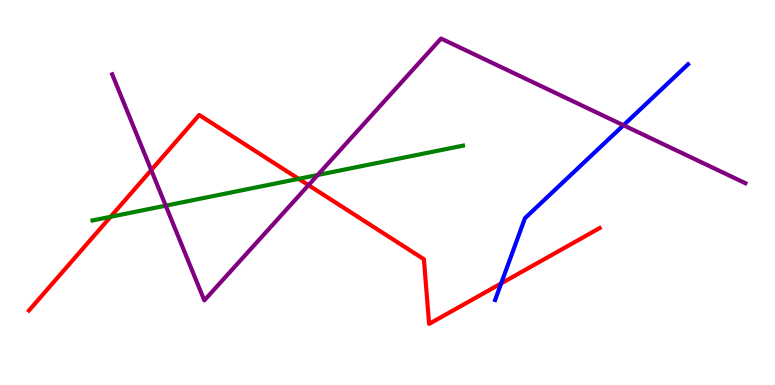[{'lines': ['blue', 'red'], 'intersections': [{'x': 6.47, 'y': 2.64}]}, {'lines': ['green', 'red'], 'intersections': [{'x': 1.43, 'y': 4.37}, {'x': 3.85, 'y': 5.36}]}, {'lines': ['purple', 'red'], 'intersections': [{'x': 1.95, 'y': 5.58}, {'x': 3.98, 'y': 5.19}]}, {'lines': ['blue', 'green'], 'intersections': []}, {'lines': ['blue', 'purple'], 'intersections': [{'x': 8.04, 'y': 6.75}]}, {'lines': ['green', 'purple'], 'intersections': [{'x': 2.14, 'y': 4.66}, {'x': 4.1, 'y': 5.46}]}]